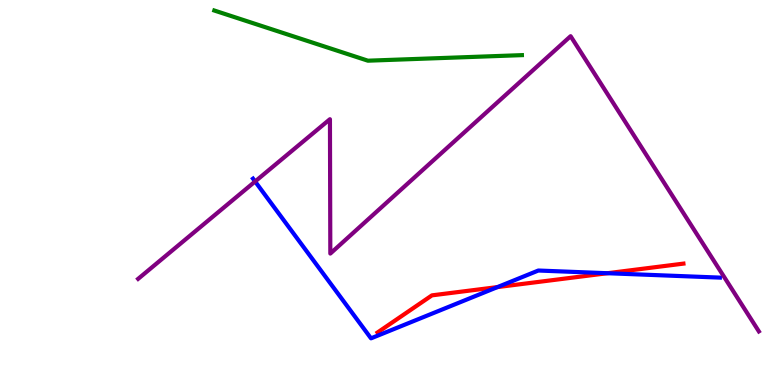[{'lines': ['blue', 'red'], 'intersections': [{'x': 6.42, 'y': 2.54}, {'x': 7.84, 'y': 2.9}]}, {'lines': ['green', 'red'], 'intersections': []}, {'lines': ['purple', 'red'], 'intersections': []}, {'lines': ['blue', 'green'], 'intersections': []}, {'lines': ['blue', 'purple'], 'intersections': [{'x': 3.29, 'y': 5.29}]}, {'lines': ['green', 'purple'], 'intersections': []}]